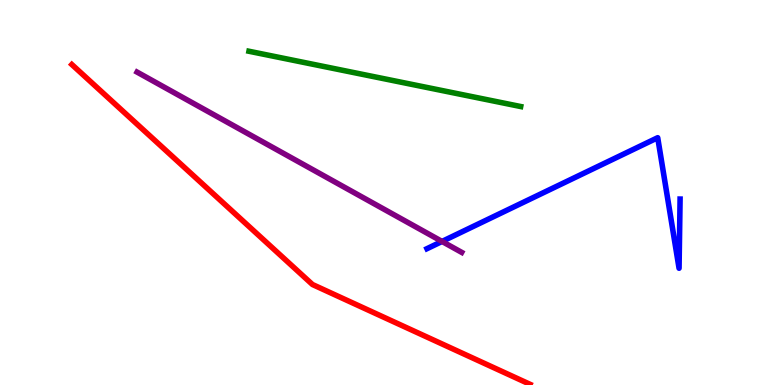[{'lines': ['blue', 'red'], 'intersections': []}, {'lines': ['green', 'red'], 'intersections': []}, {'lines': ['purple', 'red'], 'intersections': []}, {'lines': ['blue', 'green'], 'intersections': []}, {'lines': ['blue', 'purple'], 'intersections': [{'x': 5.7, 'y': 3.73}]}, {'lines': ['green', 'purple'], 'intersections': []}]